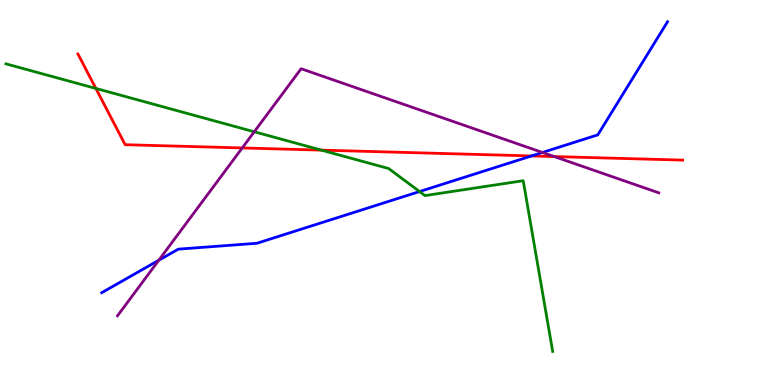[{'lines': ['blue', 'red'], 'intersections': [{'x': 6.86, 'y': 5.95}]}, {'lines': ['green', 'red'], 'intersections': [{'x': 1.24, 'y': 7.7}, {'x': 4.15, 'y': 6.1}]}, {'lines': ['purple', 'red'], 'intersections': [{'x': 3.13, 'y': 6.16}, {'x': 7.15, 'y': 5.93}]}, {'lines': ['blue', 'green'], 'intersections': [{'x': 5.41, 'y': 5.02}]}, {'lines': ['blue', 'purple'], 'intersections': [{'x': 2.05, 'y': 3.24}, {'x': 7.0, 'y': 6.04}]}, {'lines': ['green', 'purple'], 'intersections': [{'x': 3.28, 'y': 6.58}]}]